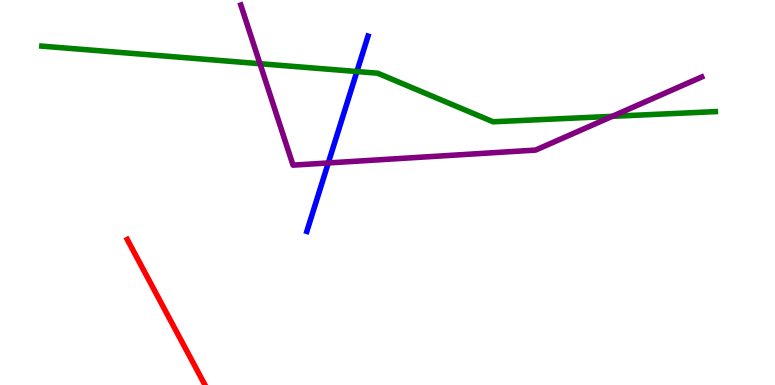[{'lines': ['blue', 'red'], 'intersections': []}, {'lines': ['green', 'red'], 'intersections': []}, {'lines': ['purple', 'red'], 'intersections': []}, {'lines': ['blue', 'green'], 'intersections': [{'x': 4.61, 'y': 8.14}]}, {'lines': ['blue', 'purple'], 'intersections': [{'x': 4.24, 'y': 5.77}]}, {'lines': ['green', 'purple'], 'intersections': [{'x': 3.35, 'y': 8.35}, {'x': 7.9, 'y': 6.98}]}]